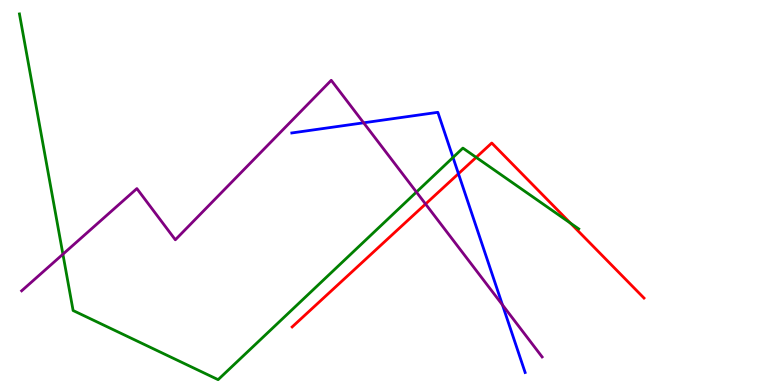[{'lines': ['blue', 'red'], 'intersections': [{'x': 5.92, 'y': 5.49}]}, {'lines': ['green', 'red'], 'intersections': [{'x': 6.14, 'y': 5.91}, {'x': 7.36, 'y': 4.21}]}, {'lines': ['purple', 'red'], 'intersections': [{'x': 5.49, 'y': 4.7}]}, {'lines': ['blue', 'green'], 'intersections': [{'x': 5.85, 'y': 5.91}]}, {'lines': ['blue', 'purple'], 'intersections': [{'x': 4.69, 'y': 6.81}, {'x': 6.48, 'y': 2.08}]}, {'lines': ['green', 'purple'], 'intersections': [{'x': 0.812, 'y': 3.4}, {'x': 5.37, 'y': 5.01}]}]